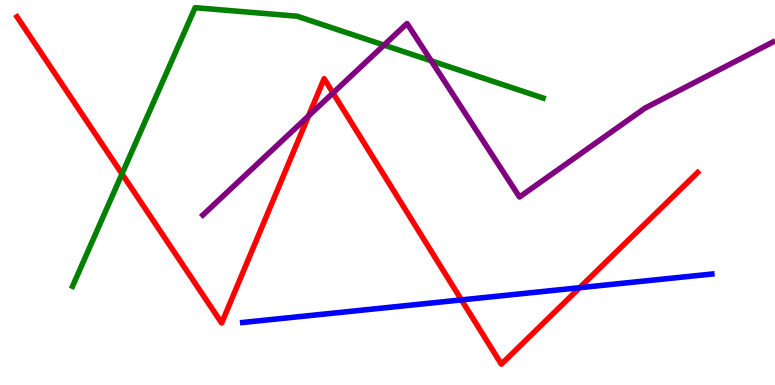[{'lines': ['blue', 'red'], 'intersections': [{'x': 5.95, 'y': 2.21}, {'x': 7.48, 'y': 2.53}]}, {'lines': ['green', 'red'], 'intersections': [{'x': 1.57, 'y': 5.48}]}, {'lines': ['purple', 'red'], 'intersections': [{'x': 3.98, 'y': 6.99}, {'x': 4.3, 'y': 7.59}]}, {'lines': ['blue', 'green'], 'intersections': []}, {'lines': ['blue', 'purple'], 'intersections': []}, {'lines': ['green', 'purple'], 'intersections': [{'x': 4.96, 'y': 8.83}, {'x': 5.56, 'y': 8.42}]}]